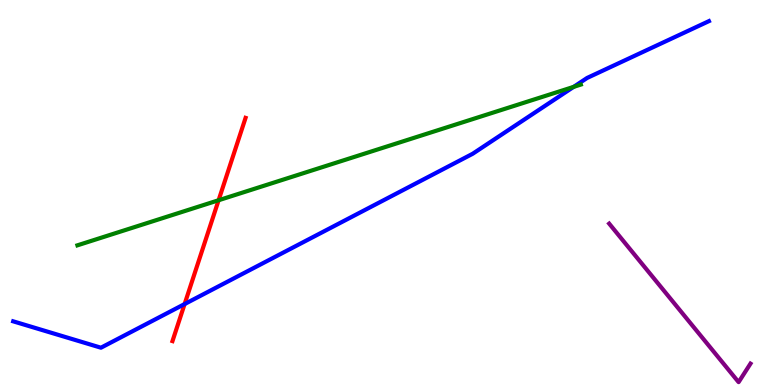[{'lines': ['blue', 'red'], 'intersections': [{'x': 2.38, 'y': 2.1}]}, {'lines': ['green', 'red'], 'intersections': [{'x': 2.82, 'y': 4.8}]}, {'lines': ['purple', 'red'], 'intersections': []}, {'lines': ['blue', 'green'], 'intersections': [{'x': 7.4, 'y': 7.74}]}, {'lines': ['blue', 'purple'], 'intersections': []}, {'lines': ['green', 'purple'], 'intersections': []}]